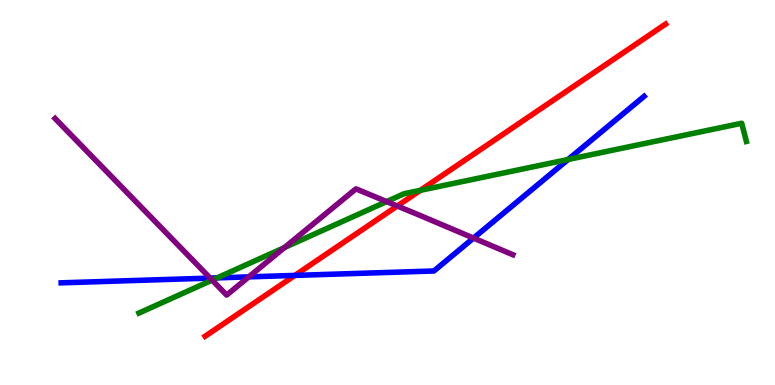[{'lines': ['blue', 'red'], 'intersections': [{'x': 3.8, 'y': 2.85}]}, {'lines': ['green', 'red'], 'intersections': [{'x': 5.42, 'y': 5.06}]}, {'lines': ['purple', 'red'], 'intersections': [{'x': 5.13, 'y': 4.65}]}, {'lines': ['blue', 'green'], 'intersections': [{'x': 2.8, 'y': 2.78}, {'x': 7.33, 'y': 5.86}]}, {'lines': ['blue', 'purple'], 'intersections': [{'x': 2.71, 'y': 2.78}, {'x': 3.21, 'y': 2.81}, {'x': 6.11, 'y': 3.82}]}, {'lines': ['green', 'purple'], 'intersections': [{'x': 2.74, 'y': 2.72}, {'x': 3.67, 'y': 3.57}, {'x': 4.99, 'y': 4.76}]}]